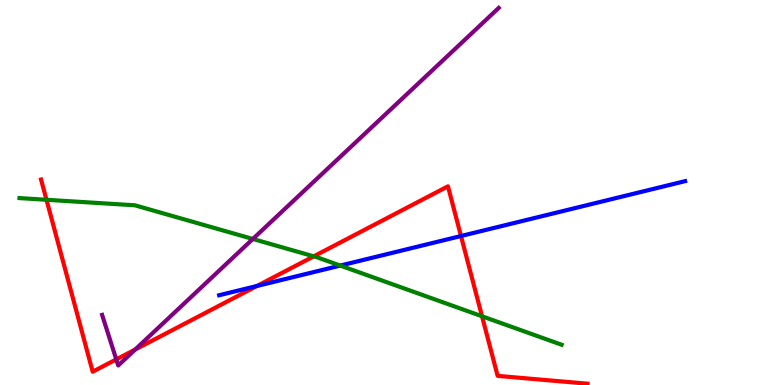[{'lines': ['blue', 'red'], 'intersections': [{'x': 3.32, 'y': 2.57}, {'x': 5.95, 'y': 3.87}]}, {'lines': ['green', 'red'], 'intersections': [{'x': 0.6, 'y': 4.81}, {'x': 4.05, 'y': 3.34}, {'x': 6.22, 'y': 1.78}]}, {'lines': ['purple', 'red'], 'intersections': [{'x': 1.5, 'y': 0.665}, {'x': 1.74, 'y': 0.922}]}, {'lines': ['blue', 'green'], 'intersections': [{'x': 4.39, 'y': 3.1}]}, {'lines': ['blue', 'purple'], 'intersections': []}, {'lines': ['green', 'purple'], 'intersections': [{'x': 3.26, 'y': 3.79}]}]